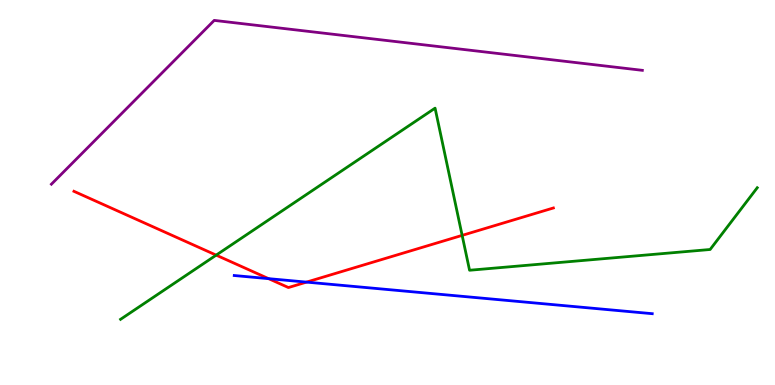[{'lines': ['blue', 'red'], 'intersections': [{'x': 3.47, 'y': 2.76}, {'x': 3.95, 'y': 2.67}]}, {'lines': ['green', 'red'], 'intersections': [{'x': 2.79, 'y': 3.37}, {'x': 5.96, 'y': 3.89}]}, {'lines': ['purple', 'red'], 'intersections': []}, {'lines': ['blue', 'green'], 'intersections': []}, {'lines': ['blue', 'purple'], 'intersections': []}, {'lines': ['green', 'purple'], 'intersections': []}]